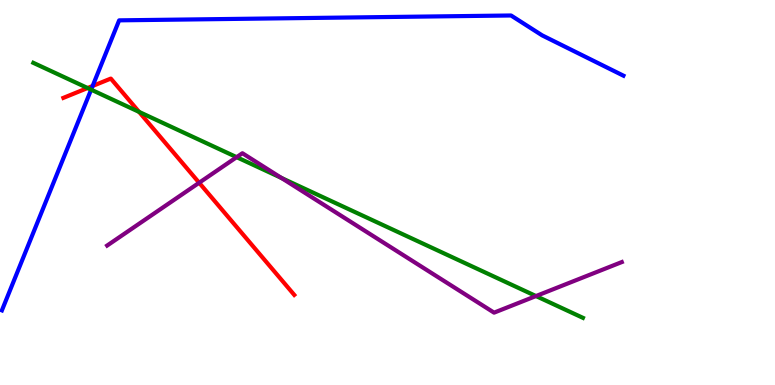[{'lines': ['blue', 'red'], 'intersections': [{'x': 1.2, 'y': 7.77}]}, {'lines': ['green', 'red'], 'intersections': [{'x': 1.13, 'y': 7.71}, {'x': 1.79, 'y': 7.09}]}, {'lines': ['purple', 'red'], 'intersections': [{'x': 2.57, 'y': 5.25}]}, {'lines': ['blue', 'green'], 'intersections': [{'x': 1.18, 'y': 7.67}]}, {'lines': ['blue', 'purple'], 'intersections': []}, {'lines': ['green', 'purple'], 'intersections': [{'x': 3.05, 'y': 5.92}, {'x': 3.63, 'y': 5.38}, {'x': 6.92, 'y': 2.31}]}]